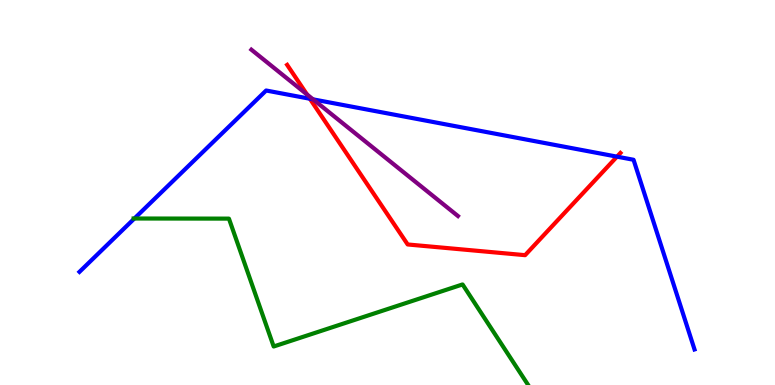[{'lines': ['blue', 'red'], 'intersections': [{'x': 4.0, 'y': 7.44}, {'x': 7.96, 'y': 5.93}]}, {'lines': ['green', 'red'], 'intersections': []}, {'lines': ['purple', 'red'], 'intersections': [{'x': 3.96, 'y': 7.55}]}, {'lines': ['blue', 'green'], 'intersections': [{'x': 1.73, 'y': 4.32}]}, {'lines': ['blue', 'purple'], 'intersections': [{'x': 4.04, 'y': 7.42}]}, {'lines': ['green', 'purple'], 'intersections': []}]